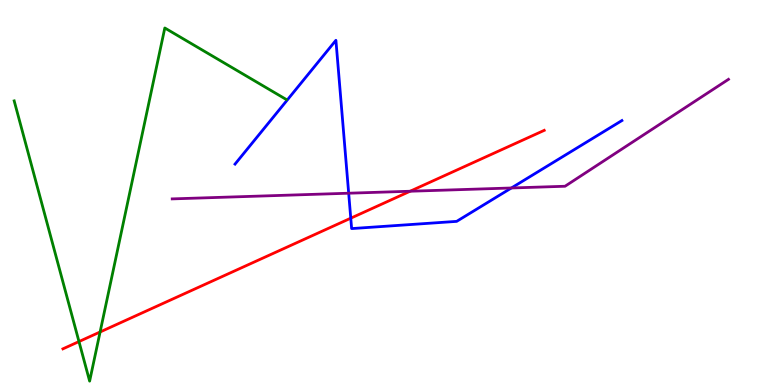[{'lines': ['blue', 'red'], 'intersections': [{'x': 4.53, 'y': 4.33}]}, {'lines': ['green', 'red'], 'intersections': [{'x': 1.02, 'y': 1.13}, {'x': 1.29, 'y': 1.38}]}, {'lines': ['purple', 'red'], 'intersections': [{'x': 5.29, 'y': 5.03}]}, {'lines': ['blue', 'green'], 'intersections': []}, {'lines': ['blue', 'purple'], 'intersections': [{'x': 4.5, 'y': 4.98}, {'x': 6.6, 'y': 5.12}]}, {'lines': ['green', 'purple'], 'intersections': []}]